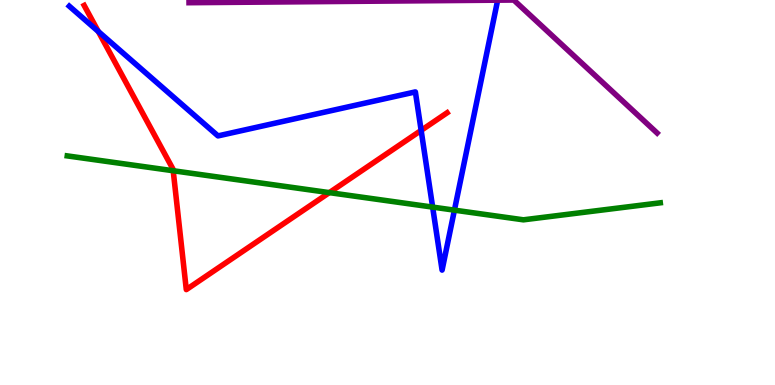[{'lines': ['blue', 'red'], 'intersections': [{'x': 1.27, 'y': 9.18}, {'x': 5.43, 'y': 6.61}]}, {'lines': ['green', 'red'], 'intersections': [{'x': 2.23, 'y': 5.57}, {'x': 4.25, 'y': 5.0}]}, {'lines': ['purple', 'red'], 'intersections': []}, {'lines': ['blue', 'green'], 'intersections': [{'x': 5.58, 'y': 4.62}, {'x': 5.86, 'y': 4.54}]}, {'lines': ['blue', 'purple'], 'intersections': []}, {'lines': ['green', 'purple'], 'intersections': []}]